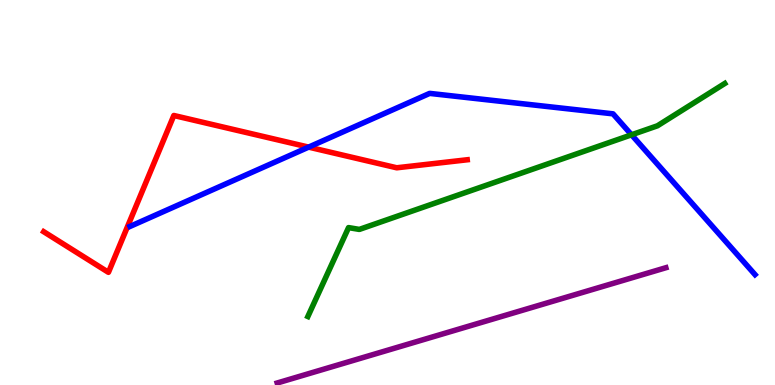[{'lines': ['blue', 'red'], 'intersections': [{'x': 3.98, 'y': 6.18}]}, {'lines': ['green', 'red'], 'intersections': []}, {'lines': ['purple', 'red'], 'intersections': []}, {'lines': ['blue', 'green'], 'intersections': [{'x': 8.15, 'y': 6.5}]}, {'lines': ['blue', 'purple'], 'intersections': []}, {'lines': ['green', 'purple'], 'intersections': []}]